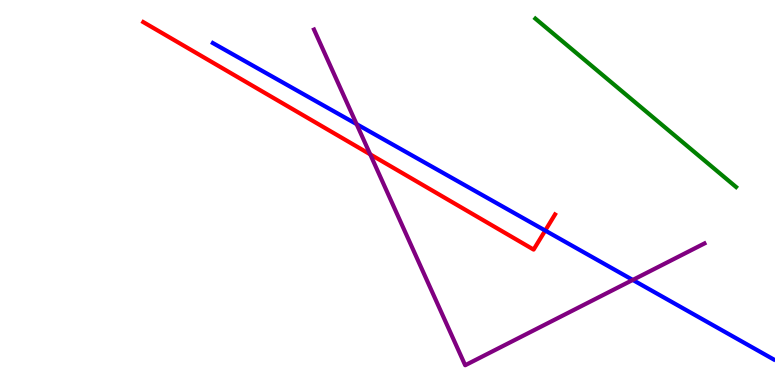[{'lines': ['blue', 'red'], 'intersections': [{'x': 7.04, 'y': 4.01}]}, {'lines': ['green', 'red'], 'intersections': []}, {'lines': ['purple', 'red'], 'intersections': [{'x': 4.78, 'y': 5.99}]}, {'lines': ['blue', 'green'], 'intersections': []}, {'lines': ['blue', 'purple'], 'intersections': [{'x': 4.6, 'y': 6.78}, {'x': 8.16, 'y': 2.73}]}, {'lines': ['green', 'purple'], 'intersections': []}]